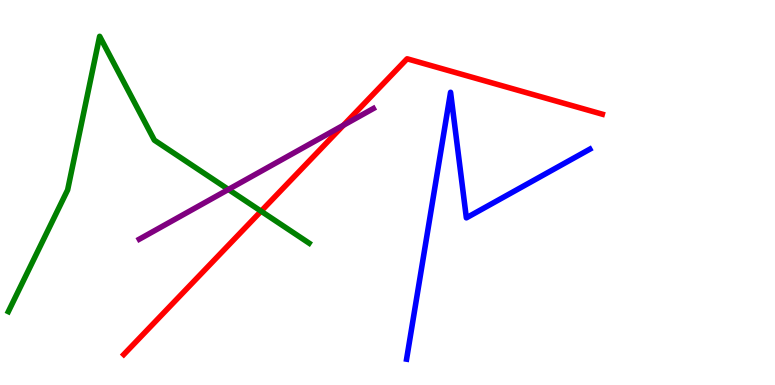[{'lines': ['blue', 'red'], 'intersections': []}, {'lines': ['green', 'red'], 'intersections': [{'x': 3.37, 'y': 4.51}]}, {'lines': ['purple', 'red'], 'intersections': [{'x': 4.43, 'y': 6.75}]}, {'lines': ['blue', 'green'], 'intersections': []}, {'lines': ['blue', 'purple'], 'intersections': []}, {'lines': ['green', 'purple'], 'intersections': [{'x': 2.95, 'y': 5.08}]}]